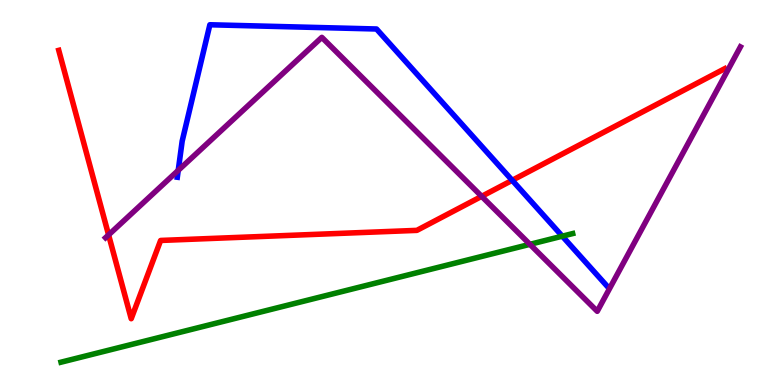[{'lines': ['blue', 'red'], 'intersections': [{'x': 6.61, 'y': 5.32}]}, {'lines': ['green', 'red'], 'intersections': []}, {'lines': ['purple', 'red'], 'intersections': [{'x': 1.4, 'y': 3.9}, {'x': 6.22, 'y': 4.9}]}, {'lines': ['blue', 'green'], 'intersections': [{'x': 7.26, 'y': 3.87}]}, {'lines': ['blue', 'purple'], 'intersections': [{'x': 2.3, 'y': 5.57}]}, {'lines': ['green', 'purple'], 'intersections': [{'x': 6.84, 'y': 3.65}]}]